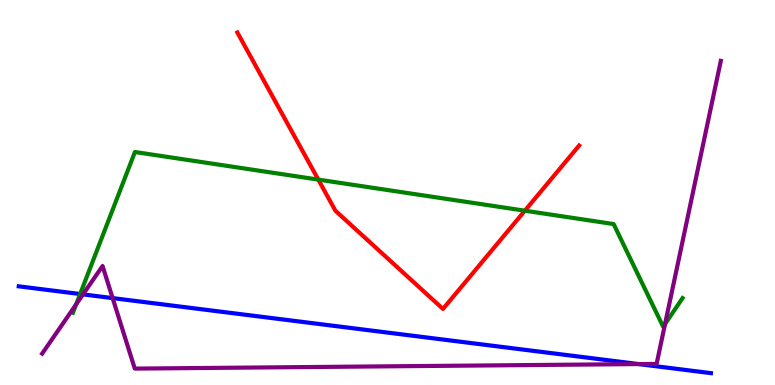[{'lines': ['blue', 'red'], 'intersections': []}, {'lines': ['green', 'red'], 'intersections': [{'x': 4.11, 'y': 5.33}, {'x': 6.77, 'y': 4.53}]}, {'lines': ['purple', 'red'], 'intersections': []}, {'lines': ['blue', 'green'], 'intersections': [{'x': 1.03, 'y': 2.36}]}, {'lines': ['blue', 'purple'], 'intersections': [{'x': 1.07, 'y': 2.35}, {'x': 1.45, 'y': 2.26}, {'x': 8.24, 'y': 0.543}]}, {'lines': ['green', 'purple'], 'intersections': [{'x': 0.983, 'y': 2.1}, {'x': 8.58, 'y': 1.58}]}]